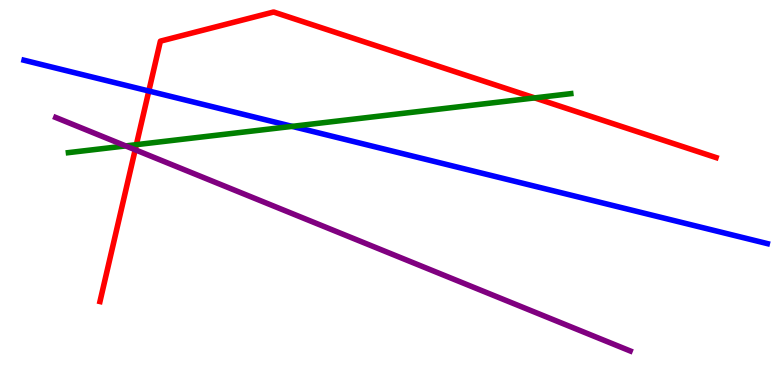[{'lines': ['blue', 'red'], 'intersections': [{'x': 1.92, 'y': 7.64}]}, {'lines': ['green', 'red'], 'intersections': [{'x': 1.76, 'y': 6.24}, {'x': 6.9, 'y': 7.46}]}, {'lines': ['purple', 'red'], 'intersections': [{'x': 1.74, 'y': 6.11}]}, {'lines': ['blue', 'green'], 'intersections': [{'x': 3.77, 'y': 6.72}]}, {'lines': ['blue', 'purple'], 'intersections': []}, {'lines': ['green', 'purple'], 'intersections': [{'x': 1.62, 'y': 6.21}]}]